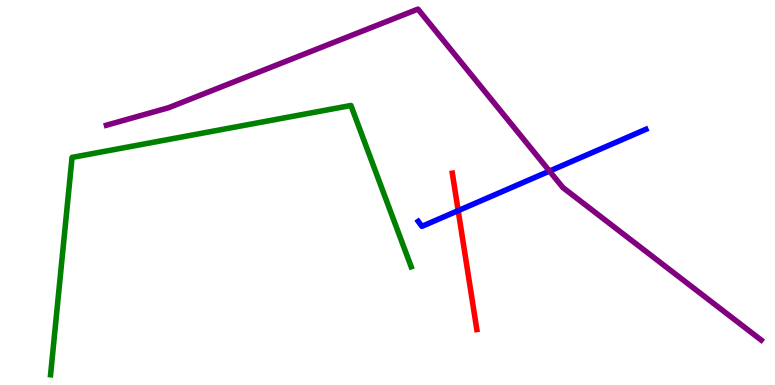[{'lines': ['blue', 'red'], 'intersections': [{'x': 5.91, 'y': 4.53}]}, {'lines': ['green', 'red'], 'intersections': []}, {'lines': ['purple', 'red'], 'intersections': []}, {'lines': ['blue', 'green'], 'intersections': []}, {'lines': ['blue', 'purple'], 'intersections': [{'x': 7.09, 'y': 5.56}]}, {'lines': ['green', 'purple'], 'intersections': []}]